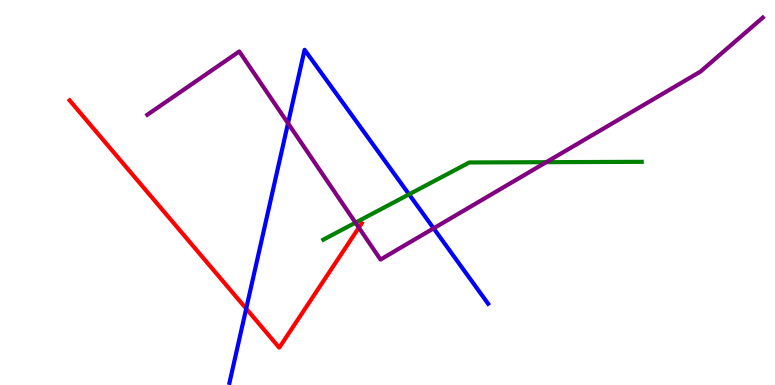[{'lines': ['blue', 'red'], 'intersections': [{'x': 3.18, 'y': 1.98}]}, {'lines': ['green', 'red'], 'intersections': []}, {'lines': ['purple', 'red'], 'intersections': [{'x': 4.63, 'y': 4.09}]}, {'lines': ['blue', 'green'], 'intersections': [{'x': 5.28, 'y': 4.95}]}, {'lines': ['blue', 'purple'], 'intersections': [{'x': 3.72, 'y': 6.8}, {'x': 5.6, 'y': 4.07}]}, {'lines': ['green', 'purple'], 'intersections': [{'x': 4.59, 'y': 4.22}, {'x': 7.05, 'y': 5.79}]}]